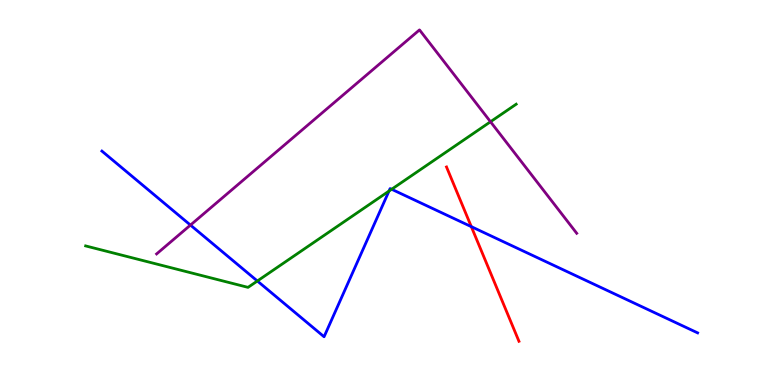[{'lines': ['blue', 'red'], 'intersections': [{'x': 6.08, 'y': 4.11}]}, {'lines': ['green', 'red'], 'intersections': []}, {'lines': ['purple', 'red'], 'intersections': []}, {'lines': ['blue', 'green'], 'intersections': [{'x': 3.32, 'y': 2.7}, {'x': 5.02, 'y': 5.04}, {'x': 5.05, 'y': 5.08}]}, {'lines': ['blue', 'purple'], 'intersections': [{'x': 2.46, 'y': 4.15}]}, {'lines': ['green', 'purple'], 'intersections': [{'x': 6.33, 'y': 6.84}]}]